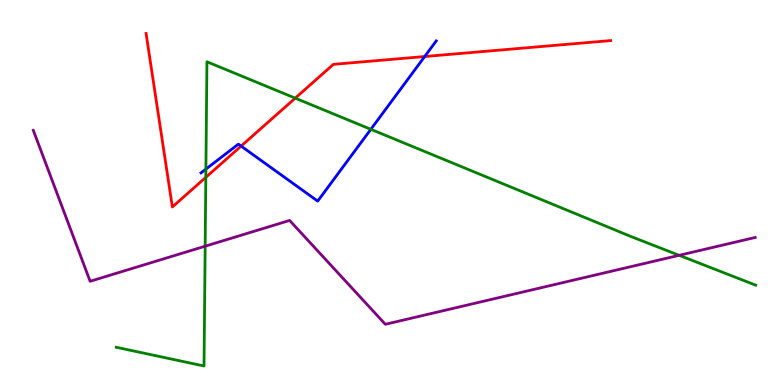[{'lines': ['blue', 'red'], 'intersections': [{'x': 3.11, 'y': 6.21}, {'x': 5.48, 'y': 8.53}]}, {'lines': ['green', 'red'], 'intersections': [{'x': 2.66, 'y': 5.39}, {'x': 3.81, 'y': 7.45}]}, {'lines': ['purple', 'red'], 'intersections': []}, {'lines': ['blue', 'green'], 'intersections': [{'x': 2.66, 'y': 5.61}, {'x': 4.79, 'y': 6.64}]}, {'lines': ['blue', 'purple'], 'intersections': []}, {'lines': ['green', 'purple'], 'intersections': [{'x': 2.65, 'y': 3.61}, {'x': 8.76, 'y': 3.37}]}]